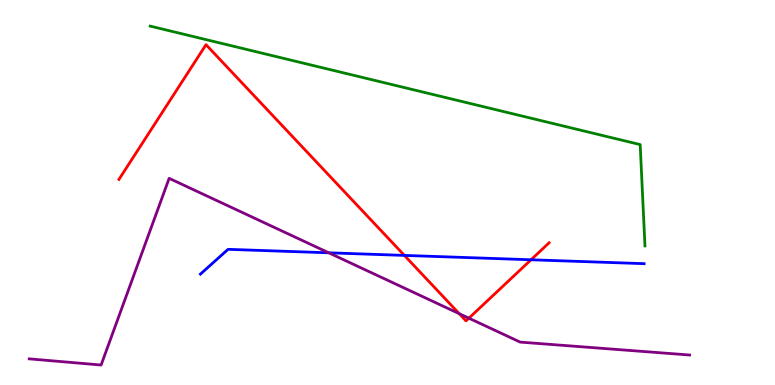[{'lines': ['blue', 'red'], 'intersections': [{'x': 5.22, 'y': 3.37}, {'x': 6.85, 'y': 3.25}]}, {'lines': ['green', 'red'], 'intersections': []}, {'lines': ['purple', 'red'], 'intersections': [{'x': 5.93, 'y': 1.85}, {'x': 6.05, 'y': 1.74}]}, {'lines': ['blue', 'green'], 'intersections': []}, {'lines': ['blue', 'purple'], 'intersections': [{'x': 4.24, 'y': 3.43}]}, {'lines': ['green', 'purple'], 'intersections': []}]